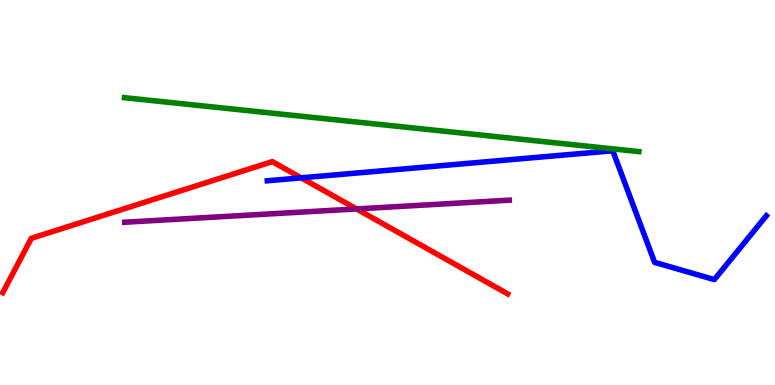[{'lines': ['blue', 'red'], 'intersections': [{'x': 3.89, 'y': 5.38}]}, {'lines': ['green', 'red'], 'intersections': []}, {'lines': ['purple', 'red'], 'intersections': [{'x': 4.6, 'y': 4.57}]}, {'lines': ['blue', 'green'], 'intersections': []}, {'lines': ['blue', 'purple'], 'intersections': []}, {'lines': ['green', 'purple'], 'intersections': []}]